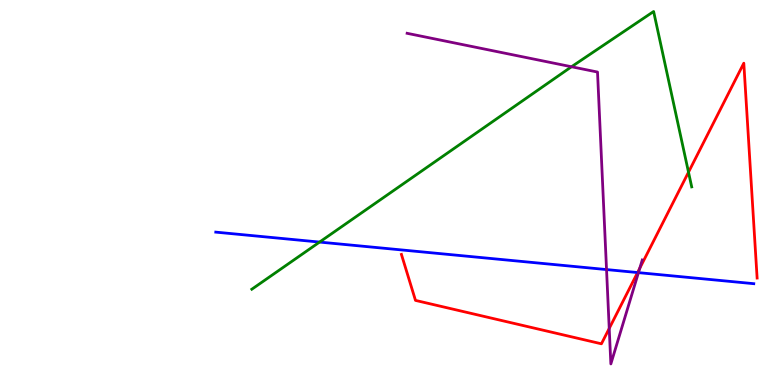[{'lines': ['blue', 'red'], 'intersections': [{'x': 8.23, 'y': 2.92}]}, {'lines': ['green', 'red'], 'intersections': [{'x': 8.88, 'y': 5.53}]}, {'lines': ['purple', 'red'], 'intersections': [{'x': 7.86, 'y': 1.47}, {'x': 8.26, 'y': 3.03}]}, {'lines': ['blue', 'green'], 'intersections': [{'x': 4.12, 'y': 3.71}]}, {'lines': ['blue', 'purple'], 'intersections': [{'x': 7.83, 'y': 3.0}, {'x': 8.24, 'y': 2.92}]}, {'lines': ['green', 'purple'], 'intersections': [{'x': 7.37, 'y': 8.27}]}]